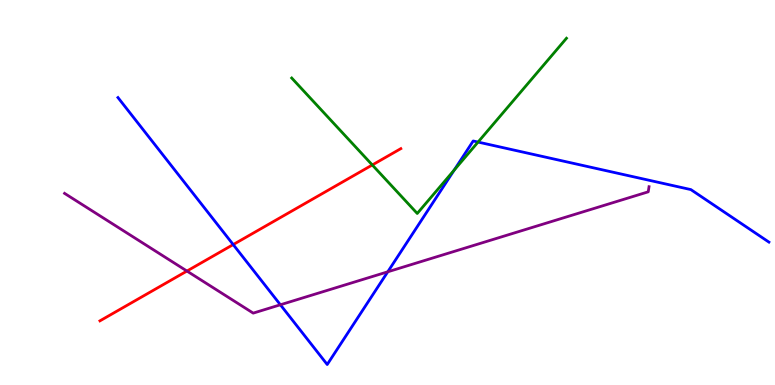[{'lines': ['blue', 'red'], 'intersections': [{'x': 3.01, 'y': 3.65}]}, {'lines': ['green', 'red'], 'intersections': [{'x': 4.8, 'y': 5.72}]}, {'lines': ['purple', 'red'], 'intersections': [{'x': 2.41, 'y': 2.96}]}, {'lines': ['blue', 'green'], 'intersections': [{'x': 5.86, 'y': 5.58}, {'x': 6.17, 'y': 6.31}]}, {'lines': ['blue', 'purple'], 'intersections': [{'x': 3.62, 'y': 2.08}, {'x': 5.0, 'y': 2.94}]}, {'lines': ['green', 'purple'], 'intersections': []}]